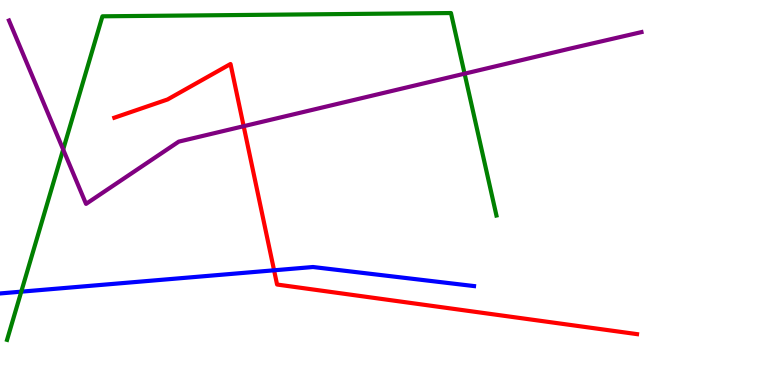[{'lines': ['blue', 'red'], 'intersections': [{'x': 3.54, 'y': 2.98}]}, {'lines': ['green', 'red'], 'intersections': []}, {'lines': ['purple', 'red'], 'intersections': [{'x': 3.14, 'y': 6.72}]}, {'lines': ['blue', 'green'], 'intersections': [{'x': 0.274, 'y': 2.42}]}, {'lines': ['blue', 'purple'], 'intersections': []}, {'lines': ['green', 'purple'], 'intersections': [{'x': 0.815, 'y': 6.12}, {'x': 5.99, 'y': 8.09}]}]